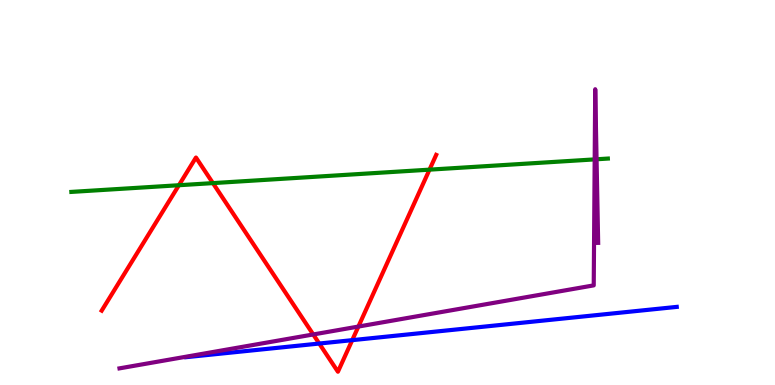[{'lines': ['blue', 'red'], 'intersections': [{'x': 4.12, 'y': 1.08}, {'x': 4.54, 'y': 1.16}]}, {'lines': ['green', 'red'], 'intersections': [{'x': 2.31, 'y': 5.19}, {'x': 2.75, 'y': 5.24}, {'x': 5.54, 'y': 5.59}]}, {'lines': ['purple', 'red'], 'intersections': [{'x': 4.04, 'y': 1.31}, {'x': 4.62, 'y': 1.52}]}, {'lines': ['blue', 'green'], 'intersections': []}, {'lines': ['blue', 'purple'], 'intersections': []}, {'lines': ['green', 'purple'], 'intersections': [{'x': 7.67, 'y': 5.86}, {'x': 7.7, 'y': 5.86}]}]